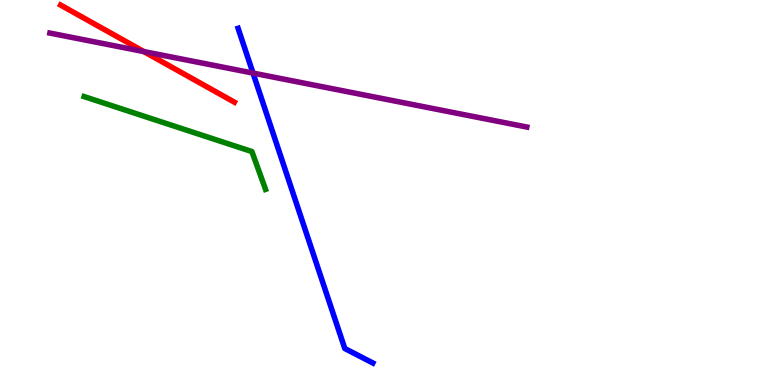[{'lines': ['blue', 'red'], 'intersections': []}, {'lines': ['green', 'red'], 'intersections': []}, {'lines': ['purple', 'red'], 'intersections': [{'x': 1.86, 'y': 8.66}]}, {'lines': ['blue', 'green'], 'intersections': []}, {'lines': ['blue', 'purple'], 'intersections': [{'x': 3.26, 'y': 8.1}]}, {'lines': ['green', 'purple'], 'intersections': []}]